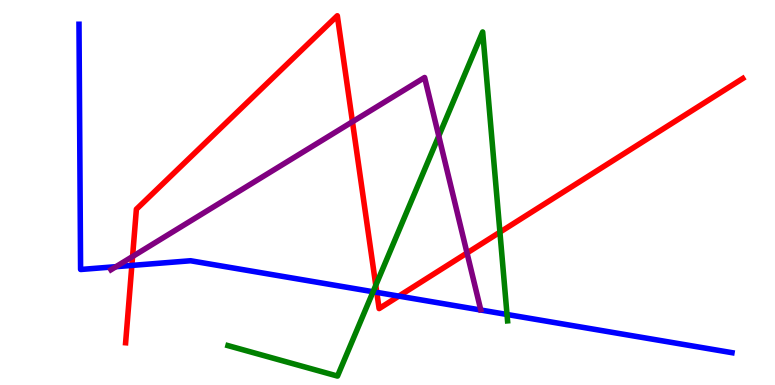[{'lines': ['blue', 'red'], 'intersections': [{'x': 1.7, 'y': 3.11}, {'x': 4.86, 'y': 2.41}, {'x': 5.15, 'y': 2.31}]}, {'lines': ['green', 'red'], 'intersections': [{'x': 4.85, 'y': 2.59}, {'x': 6.45, 'y': 3.97}]}, {'lines': ['purple', 'red'], 'intersections': [{'x': 1.71, 'y': 3.34}, {'x': 4.55, 'y': 6.84}, {'x': 6.03, 'y': 3.43}]}, {'lines': ['blue', 'green'], 'intersections': [{'x': 4.81, 'y': 2.42}, {'x': 6.54, 'y': 1.83}]}, {'lines': ['blue', 'purple'], 'intersections': [{'x': 1.5, 'y': 3.07}]}, {'lines': ['green', 'purple'], 'intersections': [{'x': 5.66, 'y': 6.47}]}]